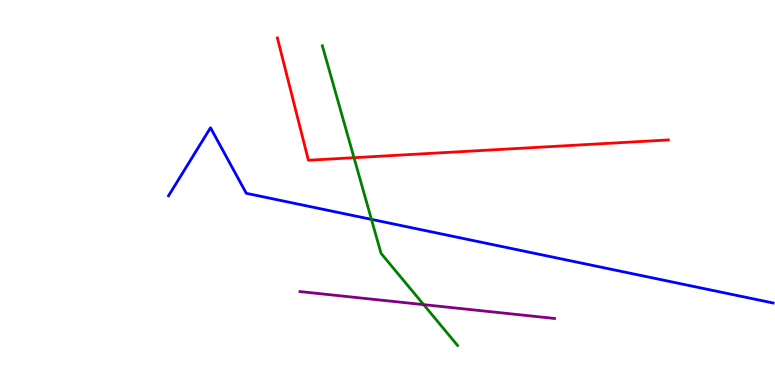[{'lines': ['blue', 'red'], 'intersections': []}, {'lines': ['green', 'red'], 'intersections': [{'x': 4.57, 'y': 5.9}]}, {'lines': ['purple', 'red'], 'intersections': []}, {'lines': ['blue', 'green'], 'intersections': [{'x': 4.79, 'y': 4.3}]}, {'lines': ['blue', 'purple'], 'intersections': []}, {'lines': ['green', 'purple'], 'intersections': [{'x': 5.47, 'y': 2.09}]}]